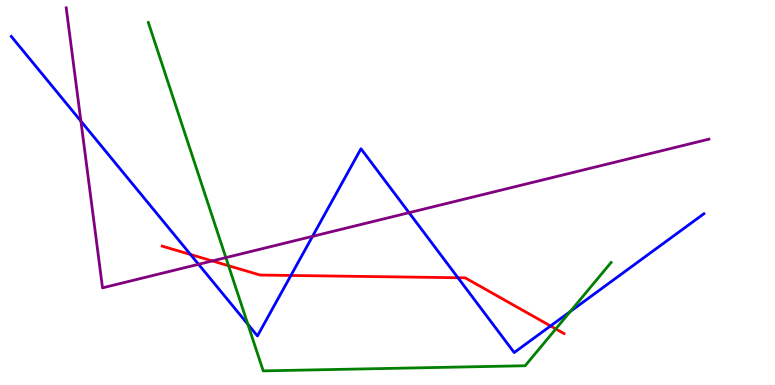[{'lines': ['blue', 'red'], 'intersections': [{'x': 2.46, 'y': 3.39}, {'x': 3.75, 'y': 2.85}, {'x': 5.91, 'y': 2.79}, {'x': 7.1, 'y': 1.53}]}, {'lines': ['green', 'red'], 'intersections': [{'x': 2.95, 'y': 3.1}, {'x': 7.17, 'y': 1.46}]}, {'lines': ['purple', 'red'], 'intersections': [{'x': 2.74, 'y': 3.22}]}, {'lines': ['blue', 'green'], 'intersections': [{'x': 3.2, 'y': 1.58}, {'x': 7.36, 'y': 1.91}]}, {'lines': ['blue', 'purple'], 'intersections': [{'x': 1.04, 'y': 6.85}, {'x': 2.56, 'y': 3.14}, {'x': 4.03, 'y': 3.86}, {'x': 5.28, 'y': 4.48}]}, {'lines': ['green', 'purple'], 'intersections': [{'x': 2.91, 'y': 3.31}]}]